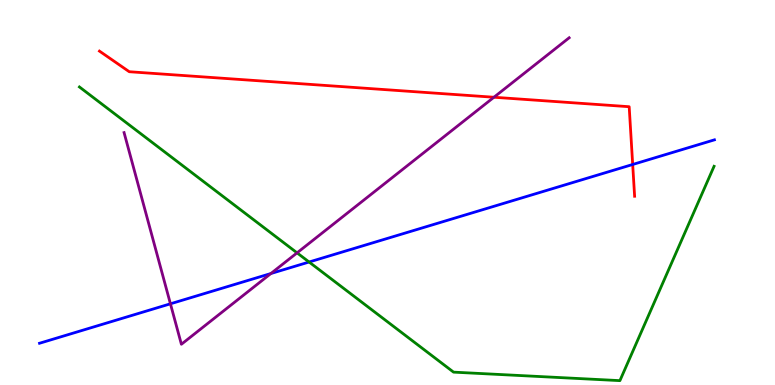[{'lines': ['blue', 'red'], 'intersections': [{'x': 8.16, 'y': 5.73}]}, {'lines': ['green', 'red'], 'intersections': []}, {'lines': ['purple', 'red'], 'intersections': [{'x': 6.37, 'y': 7.47}]}, {'lines': ['blue', 'green'], 'intersections': [{'x': 3.99, 'y': 3.19}]}, {'lines': ['blue', 'purple'], 'intersections': [{'x': 2.2, 'y': 2.11}, {'x': 3.5, 'y': 2.9}]}, {'lines': ['green', 'purple'], 'intersections': [{'x': 3.83, 'y': 3.43}]}]